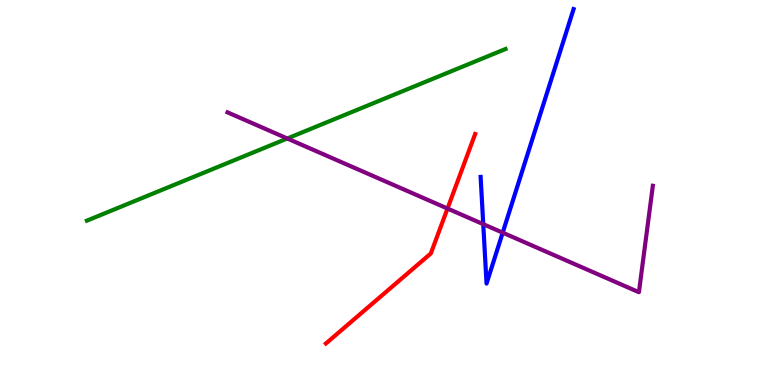[{'lines': ['blue', 'red'], 'intersections': []}, {'lines': ['green', 'red'], 'intersections': []}, {'lines': ['purple', 'red'], 'intersections': [{'x': 5.77, 'y': 4.58}]}, {'lines': ['blue', 'green'], 'intersections': []}, {'lines': ['blue', 'purple'], 'intersections': [{'x': 6.24, 'y': 4.18}, {'x': 6.49, 'y': 3.96}]}, {'lines': ['green', 'purple'], 'intersections': [{'x': 3.71, 'y': 6.4}]}]